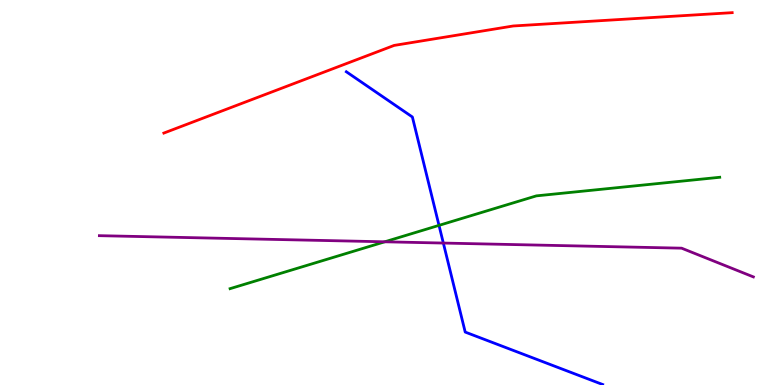[{'lines': ['blue', 'red'], 'intersections': []}, {'lines': ['green', 'red'], 'intersections': []}, {'lines': ['purple', 'red'], 'intersections': []}, {'lines': ['blue', 'green'], 'intersections': [{'x': 5.66, 'y': 4.15}]}, {'lines': ['blue', 'purple'], 'intersections': [{'x': 5.72, 'y': 3.69}]}, {'lines': ['green', 'purple'], 'intersections': [{'x': 4.96, 'y': 3.72}]}]